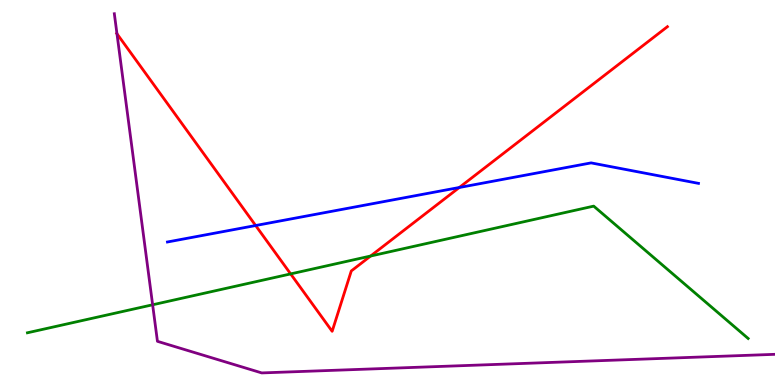[{'lines': ['blue', 'red'], 'intersections': [{'x': 3.3, 'y': 4.14}, {'x': 5.93, 'y': 5.13}]}, {'lines': ['green', 'red'], 'intersections': [{'x': 3.75, 'y': 2.89}, {'x': 4.78, 'y': 3.35}]}, {'lines': ['purple', 'red'], 'intersections': [{'x': 1.51, 'y': 9.12}]}, {'lines': ['blue', 'green'], 'intersections': []}, {'lines': ['blue', 'purple'], 'intersections': []}, {'lines': ['green', 'purple'], 'intersections': [{'x': 1.97, 'y': 2.08}]}]